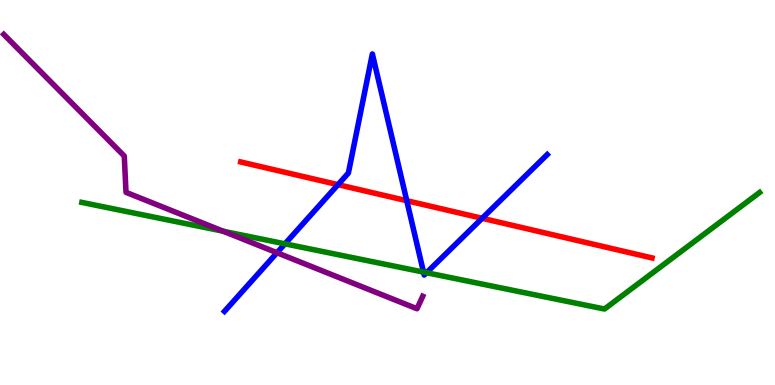[{'lines': ['blue', 'red'], 'intersections': [{'x': 4.36, 'y': 5.2}, {'x': 5.25, 'y': 4.79}, {'x': 6.22, 'y': 4.33}]}, {'lines': ['green', 'red'], 'intersections': []}, {'lines': ['purple', 'red'], 'intersections': []}, {'lines': ['blue', 'green'], 'intersections': [{'x': 3.68, 'y': 3.67}, {'x': 5.46, 'y': 2.93}, {'x': 5.5, 'y': 2.92}]}, {'lines': ['blue', 'purple'], 'intersections': [{'x': 3.57, 'y': 3.44}]}, {'lines': ['green', 'purple'], 'intersections': [{'x': 2.88, 'y': 3.99}]}]